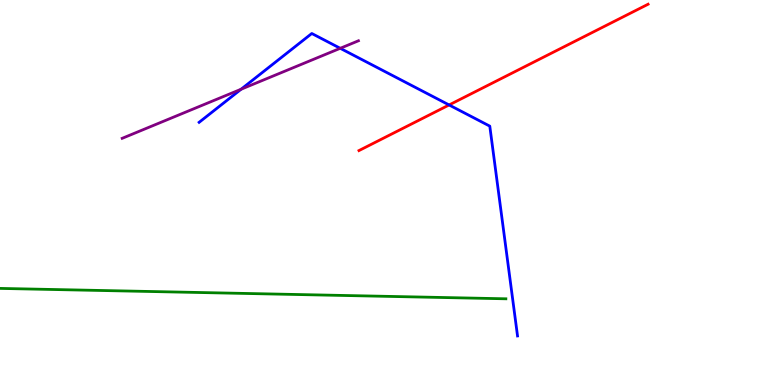[{'lines': ['blue', 'red'], 'intersections': [{'x': 5.79, 'y': 7.27}]}, {'lines': ['green', 'red'], 'intersections': []}, {'lines': ['purple', 'red'], 'intersections': []}, {'lines': ['blue', 'green'], 'intersections': []}, {'lines': ['blue', 'purple'], 'intersections': [{'x': 3.11, 'y': 7.68}, {'x': 4.39, 'y': 8.75}]}, {'lines': ['green', 'purple'], 'intersections': []}]